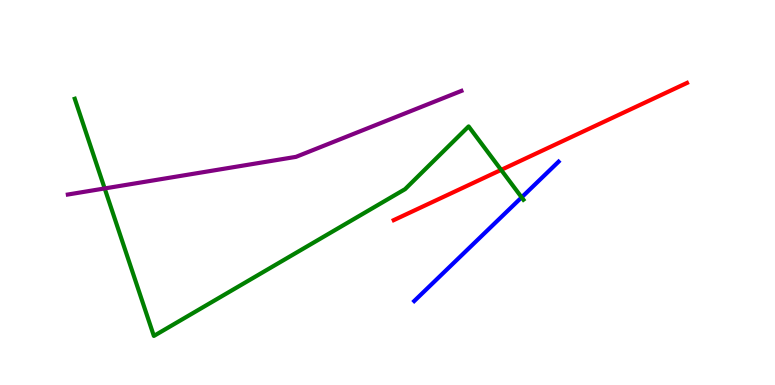[{'lines': ['blue', 'red'], 'intersections': []}, {'lines': ['green', 'red'], 'intersections': [{'x': 6.47, 'y': 5.59}]}, {'lines': ['purple', 'red'], 'intersections': []}, {'lines': ['blue', 'green'], 'intersections': [{'x': 6.73, 'y': 4.87}]}, {'lines': ['blue', 'purple'], 'intersections': []}, {'lines': ['green', 'purple'], 'intersections': [{'x': 1.35, 'y': 5.11}]}]